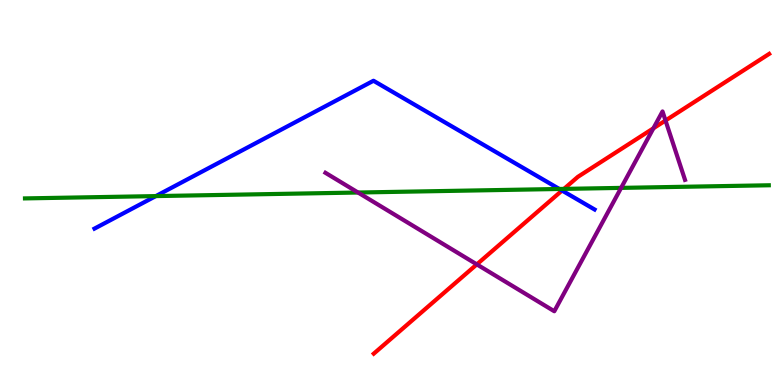[{'lines': ['blue', 'red'], 'intersections': [{'x': 7.25, 'y': 5.05}]}, {'lines': ['green', 'red'], 'intersections': [{'x': 7.28, 'y': 5.09}]}, {'lines': ['purple', 'red'], 'intersections': [{'x': 6.15, 'y': 3.13}, {'x': 8.43, 'y': 6.67}, {'x': 8.59, 'y': 6.87}]}, {'lines': ['blue', 'green'], 'intersections': [{'x': 2.01, 'y': 4.91}, {'x': 7.22, 'y': 5.09}]}, {'lines': ['blue', 'purple'], 'intersections': []}, {'lines': ['green', 'purple'], 'intersections': [{'x': 4.62, 'y': 5.0}, {'x': 8.01, 'y': 5.12}]}]